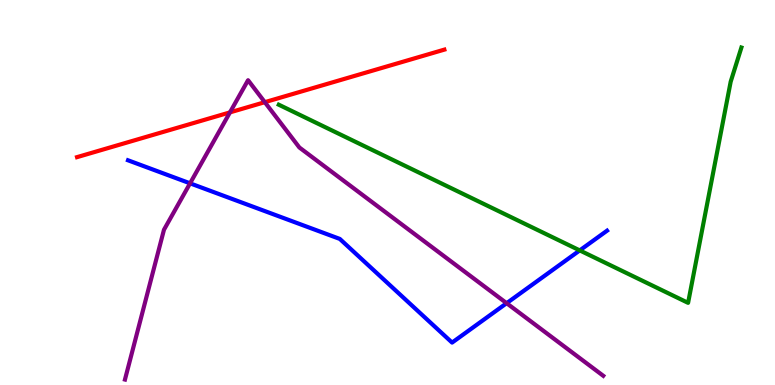[{'lines': ['blue', 'red'], 'intersections': []}, {'lines': ['green', 'red'], 'intersections': []}, {'lines': ['purple', 'red'], 'intersections': [{'x': 2.97, 'y': 7.08}, {'x': 3.42, 'y': 7.35}]}, {'lines': ['blue', 'green'], 'intersections': [{'x': 7.48, 'y': 3.5}]}, {'lines': ['blue', 'purple'], 'intersections': [{'x': 2.45, 'y': 5.24}, {'x': 6.54, 'y': 2.12}]}, {'lines': ['green', 'purple'], 'intersections': []}]